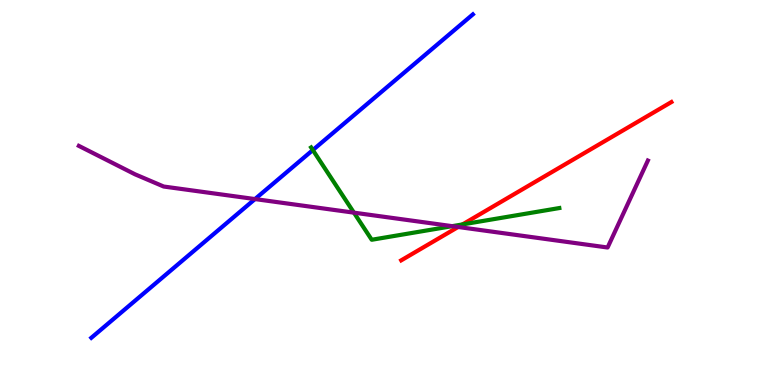[{'lines': ['blue', 'red'], 'intersections': []}, {'lines': ['green', 'red'], 'intersections': [{'x': 5.97, 'y': 4.17}]}, {'lines': ['purple', 'red'], 'intersections': [{'x': 5.91, 'y': 4.1}]}, {'lines': ['blue', 'green'], 'intersections': [{'x': 4.04, 'y': 6.1}]}, {'lines': ['blue', 'purple'], 'intersections': [{'x': 3.29, 'y': 4.83}]}, {'lines': ['green', 'purple'], 'intersections': [{'x': 4.57, 'y': 4.48}, {'x': 5.83, 'y': 4.13}]}]